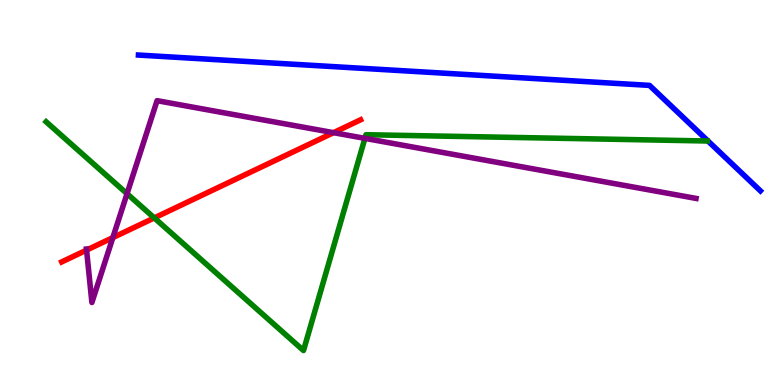[{'lines': ['blue', 'red'], 'intersections': []}, {'lines': ['green', 'red'], 'intersections': [{'x': 1.99, 'y': 4.34}]}, {'lines': ['purple', 'red'], 'intersections': [{'x': 1.12, 'y': 3.5}, {'x': 1.46, 'y': 3.83}, {'x': 4.3, 'y': 6.55}]}, {'lines': ['blue', 'green'], 'intersections': []}, {'lines': ['blue', 'purple'], 'intersections': []}, {'lines': ['green', 'purple'], 'intersections': [{'x': 1.64, 'y': 4.97}, {'x': 4.71, 'y': 6.41}]}]